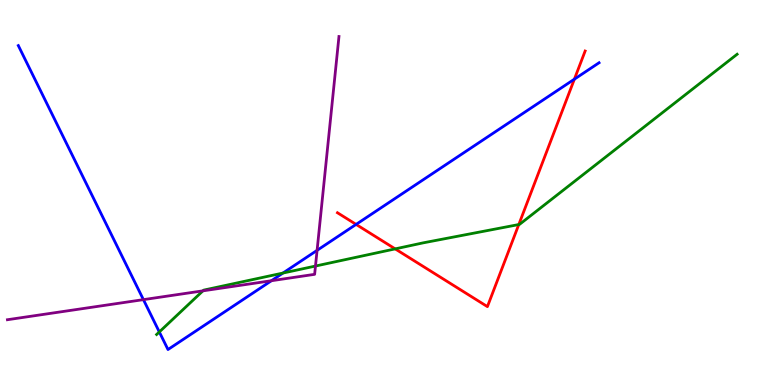[{'lines': ['blue', 'red'], 'intersections': [{'x': 4.59, 'y': 4.17}, {'x': 7.41, 'y': 7.94}]}, {'lines': ['green', 'red'], 'intersections': [{'x': 5.1, 'y': 3.54}, {'x': 6.69, 'y': 4.17}]}, {'lines': ['purple', 'red'], 'intersections': []}, {'lines': ['blue', 'green'], 'intersections': [{'x': 2.06, 'y': 1.38}, {'x': 3.65, 'y': 2.91}]}, {'lines': ['blue', 'purple'], 'intersections': [{'x': 1.85, 'y': 2.22}, {'x': 3.5, 'y': 2.71}, {'x': 4.09, 'y': 3.5}]}, {'lines': ['green', 'purple'], 'intersections': [{'x': 2.62, 'y': 2.45}, {'x': 4.07, 'y': 3.09}]}]